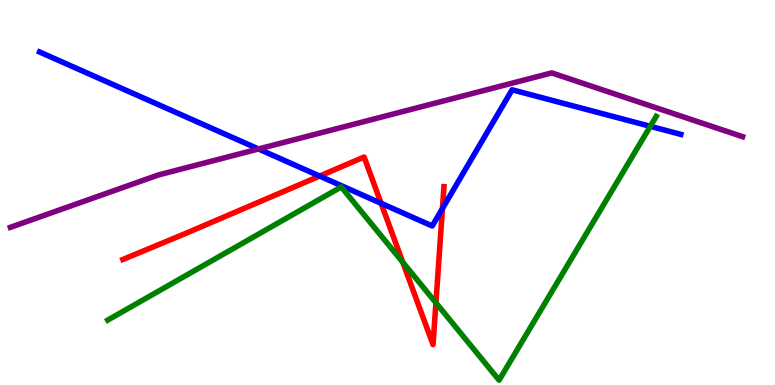[{'lines': ['blue', 'red'], 'intersections': [{'x': 4.12, 'y': 5.43}, {'x': 4.92, 'y': 4.72}, {'x': 5.71, 'y': 4.58}]}, {'lines': ['green', 'red'], 'intersections': [{'x': 5.2, 'y': 3.19}, {'x': 5.62, 'y': 2.13}]}, {'lines': ['purple', 'red'], 'intersections': []}, {'lines': ['blue', 'green'], 'intersections': [{'x': 8.39, 'y': 6.72}]}, {'lines': ['blue', 'purple'], 'intersections': [{'x': 3.34, 'y': 6.13}]}, {'lines': ['green', 'purple'], 'intersections': []}]